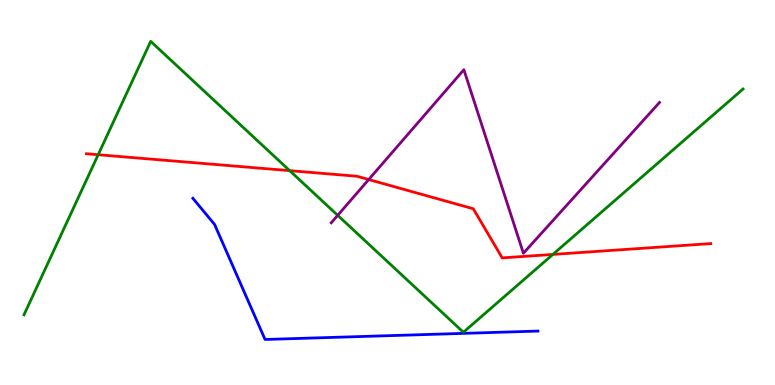[{'lines': ['blue', 'red'], 'intersections': []}, {'lines': ['green', 'red'], 'intersections': [{'x': 1.27, 'y': 5.98}, {'x': 3.74, 'y': 5.57}, {'x': 7.13, 'y': 3.39}]}, {'lines': ['purple', 'red'], 'intersections': [{'x': 4.76, 'y': 5.34}]}, {'lines': ['blue', 'green'], 'intersections': []}, {'lines': ['blue', 'purple'], 'intersections': []}, {'lines': ['green', 'purple'], 'intersections': [{'x': 4.36, 'y': 4.41}]}]